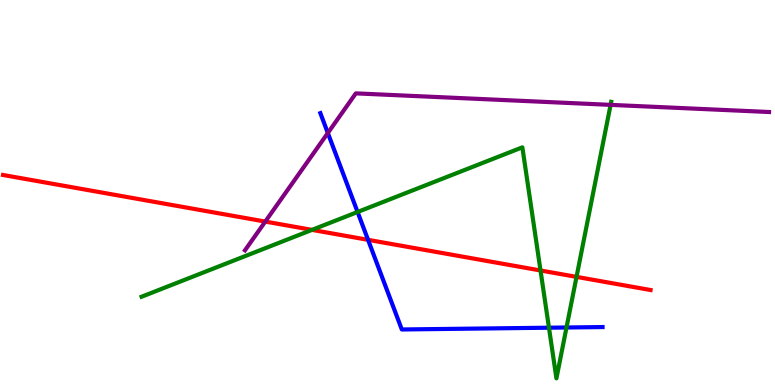[{'lines': ['blue', 'red'], 'intersections': [{'x': 4.75, 'y': 3.77}]}, {'lines': ['green', 'red'], 'intersections': [{'x': 4.03, 'y': 4.03}, {'x': 6.97, 'y': 2.97}, {'x': 7.44, 'y': 2.81}]}, {'lines': ['purple', 'red'], 'intersections': [{'x': 3.42, 'y': 4.24}]}, {'lines': ['blue', 'green'], 'intersections': [{'x': 4.61, 'y': 4.49}, {'x': 7.08, 'y': 1.49}, {'x': 7.31, 'y': 1.49}]}, {'lines': ['blue', 'purple'], 'intersections': [{'x': 4.23, 'y': 6.55}]}, {'lines': ['green', 'purple'], 'intersections': [{'x': 7.88, 'y': 7.28}]}]